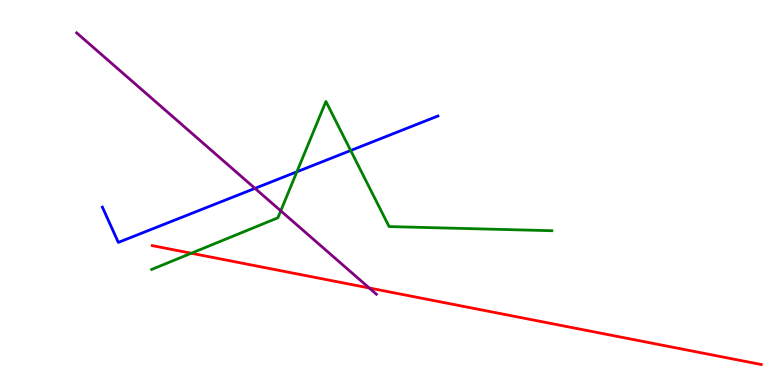[{'lines': ['blue', 'red'], 'intersections': []}, {'lines': ['green', 'red'], 'intersections': [{'x': 2.47, 'y': 3.42}]}, {'lines': ['purple', 'red'], 'intersections': [{'x': 4.76, 'y': 2.52}]}, {'lines': ['blue', 'green'], 'intersections': [{'x': 3.83, 'y': 5.54}, {'x': 4.53, 'y': 6.09}]}, {'lines': ['blue', 'purple'], 'intersections': [{'x': 3.29, 'y': 5.11}]}, {'lines': ['green', 'purple'], 'intersections': [{'x': 3.62, 'y': 4.52}]}]